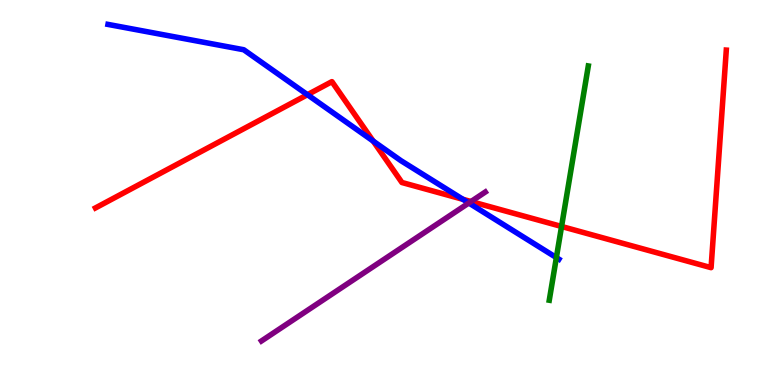[{'lines': ['blue', 'red'], 'intersections': [{'x': 3.97, 'y': 7.54}, {'x': 4.81, 'y': 6.34}, {'x': 5.97, 'y': 4.82}]}, {'lines': ['green', 'red'], 'intersections': [{'x': 7.25, 'y': 4.12}]}, {'lines': ['purple', 'red'], 'intersections': [{'x': 6.08, 'y': 4.77}]}, {'lines': ['blue', 'green'], 'intersections': [{'x': 7.18, 'y': 3.31}]}, {'lines': ['blue', 'purple'], 'intersections': [{'x': 6.05, 'y': 4.73}]}, {'lines': ['green', 'purple'], 'intersections': []}]